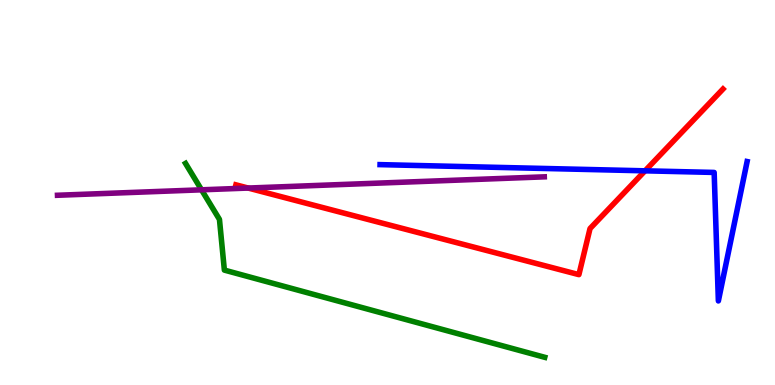[{'lines': ['blue', 'red'], 'intersections': [{'x': 8.32, 'y': 5.56}]}, {'lines': ['green', 'red'], 'intersections': []}, {'lines': ['purple', 'red'], 'intersections': [{'x': 3.2, 'y': 5.12}]}, {'lines': ['blue', 'green'], 'intersections': []}, {'lines': ['blue', 'purple'], 'intersections': []}, {'lines': ['green', 'purple'], 'intersections': [{'x': 2.6, 'y': 5.07}]}]